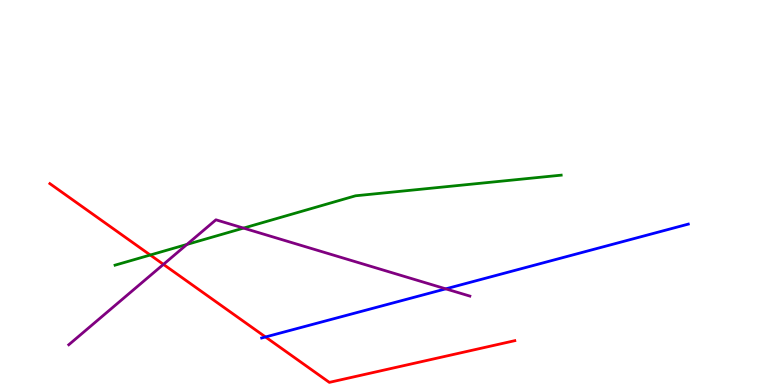[{'lines': ['blue', 'red'], 'intersections': [{'x': 3.43, 'y': 1.25}]}, {'lines': ['green', 'red'], 'intersections': [{'x': 1.94, 'y': 3.38}]}, {'lines': ['purple', 'red'], 'intersections': [{'x': 2.11, 'y': 3.13}]}, {'lines': ['blue', 'green'], 'intersections': []}, {'lines': ['blue', 'purple'], 'intersections': [{'x': 5.75, 'y': 2.5}]}, {'lines': ['green', 'purple'], 'intersections': [{'x': 2.41, 'y': 3.65}, {'x': 3.14, 'y': 4.08}]}]